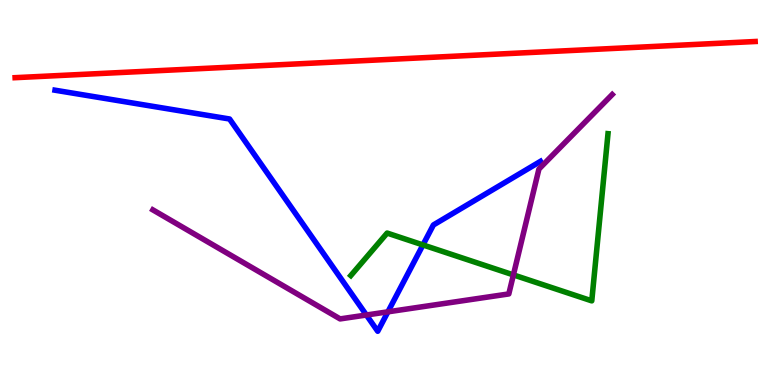[{'lines': ['blue', 'red'], 'intersections': []}, {'lines': ['green', 'red'], 'intersections': []}, {'lines': ['purple', 'red'], 'intersections': []}, {'lines': ['blue', 'green'], 'intersections': [{'x': 5.46, 'y': 3.64}]}, {'lines': ['blue', 'purple'], 'intersections': [{'x': 4.73, 'y': 1.82}, {'x': 5.01, 'y': 1.9}]}, {'lines': ['green', 'purple'], 'intersections': [{'x': 6.62, 'y': 2.86}]}]